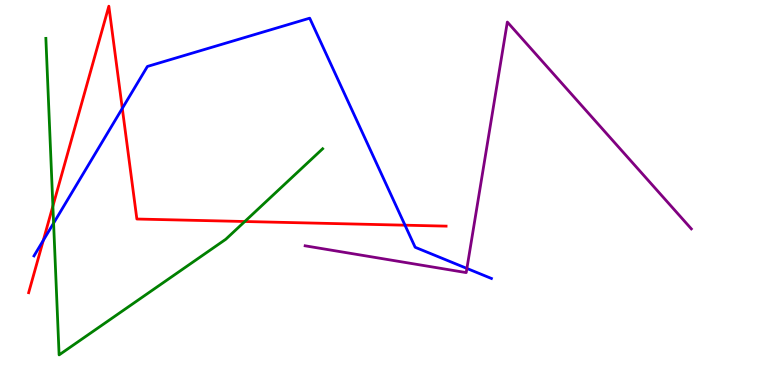[{'lines': ['blue', 'red'], 'intersections': [{'x': 0.559, 'y': 3.76}, {'x': 1.58, 'y': 7.18}, {'x': 5.23, 'y': 4.15}]}, {'lines': ['green', 'red'], 'intersections': [{'x': 0.682, 'y': 4.65}, {'x': 3.16, 'y': 4.25}]}, {'lines': ['purple', 'red'], 'intersections': []}, {'lines': ['blue', 'green'], 'intersections': [{'x': 0.692, 'y': 4.2}]}, {'lines': ['blue', 'purple'], 'intersections': [{'x': 6.02, 'y': 3.03}]}, {'lines': ['green', 'purple'], 'intersections': []}]